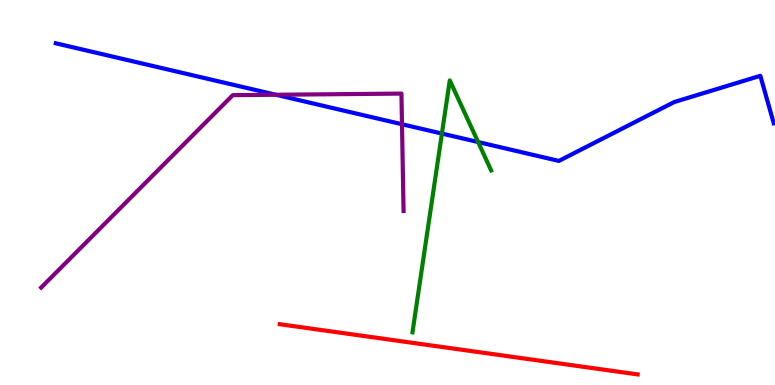[{'lines': ['blue', 'red'], 'intersections': []}, {'lines': ['green', 'red'], 'intersections': []}, {'lines': ['purple', 'red'], 'intersections': []}, {'lines': ['blue', 'green'], 'intersections': [{'x': 5.7, 'y': 6.53}, {'x': 6.17, 'y': 6.31}]}, {'lines': ['blue', 'purple'], 'intersections': [{'x': 3.56, 'y': 7.54}, {'x': 5.19, 'y': 6.77}]}, {'lines': ['green', 'purple'], 'intersections': []}]